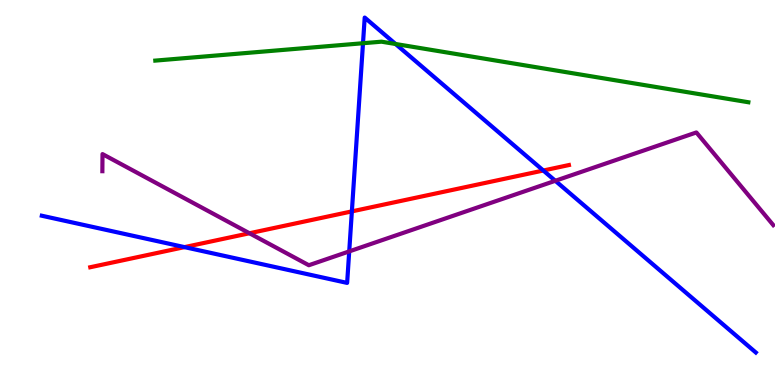[{'lines': ['blue', 'red'], 'intersections': [{'x': 2.38, 'y': 3.58}, {'x': 4.54, 'y': 4.51}, {'x': 7.01, 'y': 5.57}]}, {'lines': ['green', 'red'], 'intersections': []}, {'lines': ['purple', 'red'], 'intersections': [{'x': 3.22, 'y': 3.94}]}, {'lines': ['blue', 'green'], 'intersections': [{'x': 4.68, 'y': 8.88}, {'x': 5.1, 'y': 8.86}]}, {'lines': ['blue', 'purple'], 'intersections': [{'x': 4.51, 'y': 3.47}, {'x': 7.17, 'y': 5.3}]}, {'lines': ['green', 'purple'], 'intersections': []}]